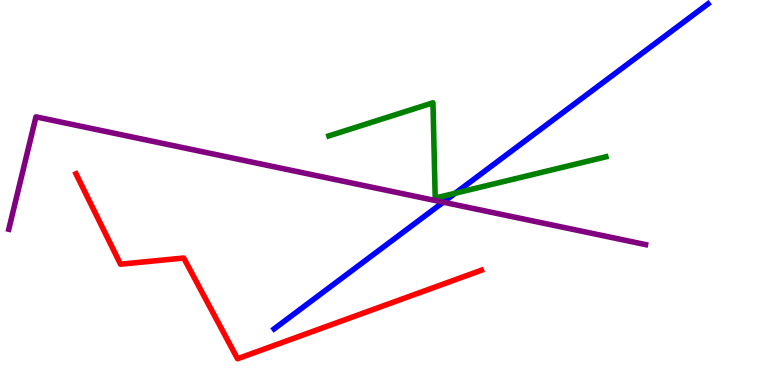[{'lines': ['blue', 'red'], 'intersections': []}, {'lines': ['green', 'red'], 'intersections': []}, {'lines': ['purple', 'red'], 'intersections': []}, {'lines': ['blue', 'green'], 'intersections': [{'x': 5.87, 'y': 4.98}]}, {'lines': ['blue', 'purple'], 'intersections': [{'x': 5.72, 'y': 4.75}]}, {'lines': ['green', 'purple'], 'intersections': []}]